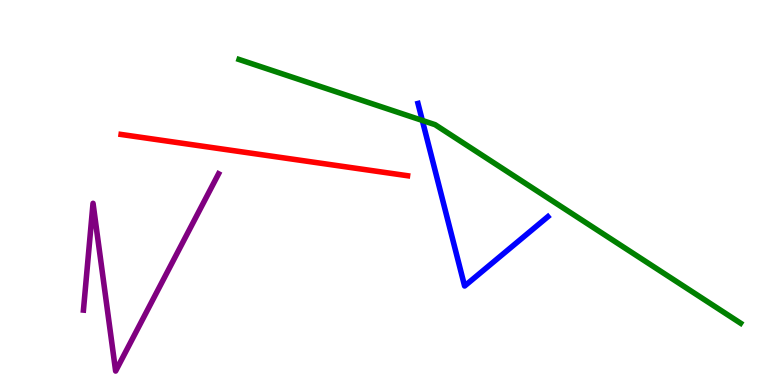[{'lines': ['blue', 'red'], 'intersections': []}, {'lines': ['green', 'red'], 'intersections': []}, {'lines': ['purple', 'red'], 'intersections': []}, {'lines': ['blue', 'green'], 'intersections': [{'x': 5.45, 'y': 6.87}]}, {'lines': ['blue', 'purple'], 'intersections': []}, {'lines': ['green', 'purple'], 'intersections': []}]